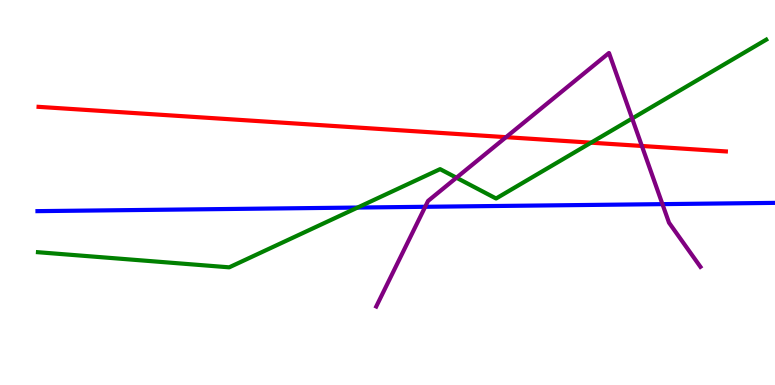[{'lines': ['blue', 'red'], 'intersections': []}, {'lines': ['green', 'red'], 'intersections': [{'x': 7.63, 'y': 6.29}]}, {'lines': ['purple', 'red'], 'intersections': [{'x': 6.53, 'y': 6.44}, {'x': 8.28, 'y': 6.21}]}, {'lines': ['blue', 'green'], 'intersections': [{'x': 4.61, 'y': 4.61}]}, {'lines': ['blue', 'purple'], 'intersections': [{'x': 5.49, 'y': 4.63}, {'x': 8.55, 'y': 4.7}]}, {'lines': ['green', 'purple'], 'intersections': [{'x': 5.89, 'y': 5.38}, {'x': 8.16, 'y': 6.92}]}]